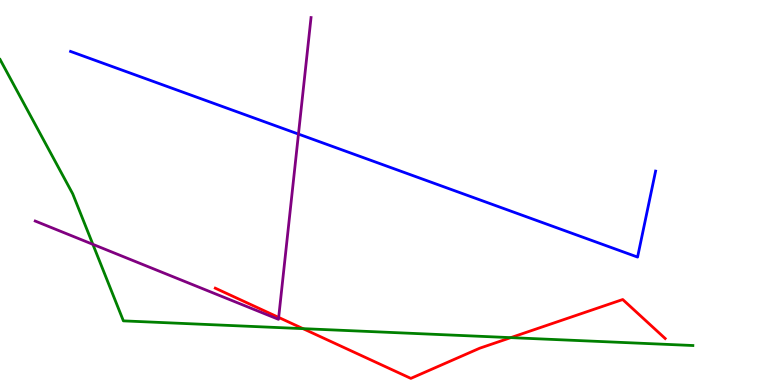[{'lines': ['blue', 'red'], 'intersections': []}, {'lines': ['green', 'red'], 'intersections': [{'x': 3.91, 'y': 1.46}, {'x': 6.59, 'y': 1.23}]}, {'lines': ['purple', 'red'], 'intersections': [{'x': 3.6, 'y': 1.76}]}, {'lines': ['blue', 'green'], 'intersections': []}, {'lines': ['blue', 'purple'], 'intersections': [{'x': 3.85, 'y': 6.52}]}, {'lines': ['green', 'purple'], 'intersections': [{'x': 1.2, 'y': 3.65}]}]